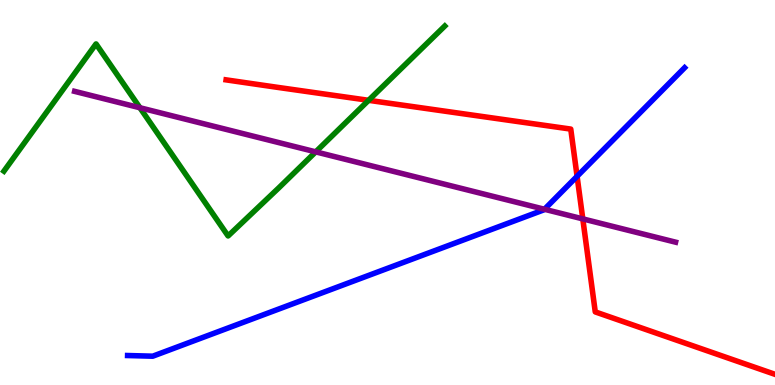[{'lines': ['blue', 'red'], 'intersections': [{'x': 7.45, 'y': 5.42}]}, {'lines': ['green', 'red'], 'intersections': [{'x': 4.76, 'y': 7.39}]}, {'lines': ['purple', 'red'], 'intersections': [{'x': 7.52, 'y': 4.31}]}, {'lines': ['blue', 'green'], 'intersections': []}, {'lines': ['blue', 'purple'], 'intersections': [{'x': 7.03, 'y': 4.56}]}, {'lines': ['green', 'purple'], 'intersections': [{'x': 1.81, 'y': 7.2}, {'x': 4.07, 'y': 6.06}]}]